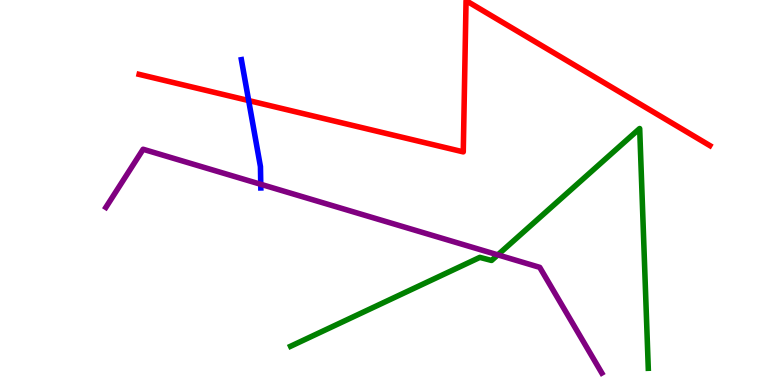[{'lines': ['blue', 'red'], 'intersections': [{'x': 3.21, 'y': 7.39}]}, {'lines': ['green', 'red'], 'intersections': []}, {'lines': ['purple', 'red'], 'intersections': []}, {'lines': ['blue', 'green'], 'intersections': []}, {'lines': ['blue', 'purple'], 'intersections': [{'x': 3.36, 'y': 5.21}]}, {'lines': ['green', 'purple'], 'intersections': [{'x': 6.42, 'y': 3.38}]}]